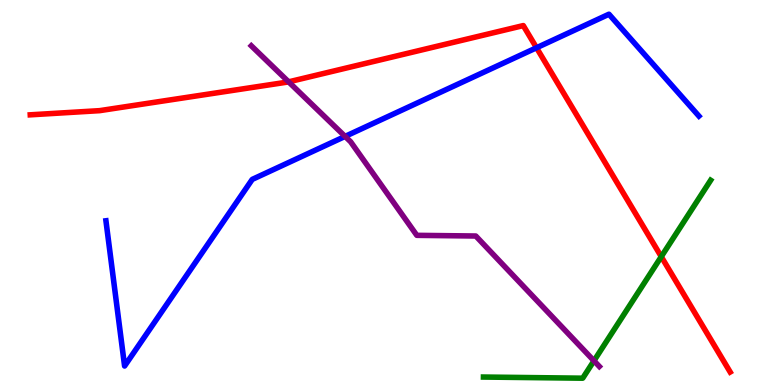[{'lines': ['blue', 'red'], 'intersections': [{'x': 6.92, 'y': 8.76}]}, {'lines': ['green', 'red'], 'intersections': [{'x': 8.53, 'y': 3.33}]}, {'lines': ['purple', 'red'], 'intersections': [{'x': 3.72, 'y': 7.87}]}, {'lines': ['blue', 'green'], 'intersections': []}, {'lines': ['blue', 'purple'], 'intersections': [{'x': 4.45, 'y': 6.46}]}, {'lines': ['green', 'purple'], 'intersections': [{'x': 7.66, 'y': 0.629}]}]